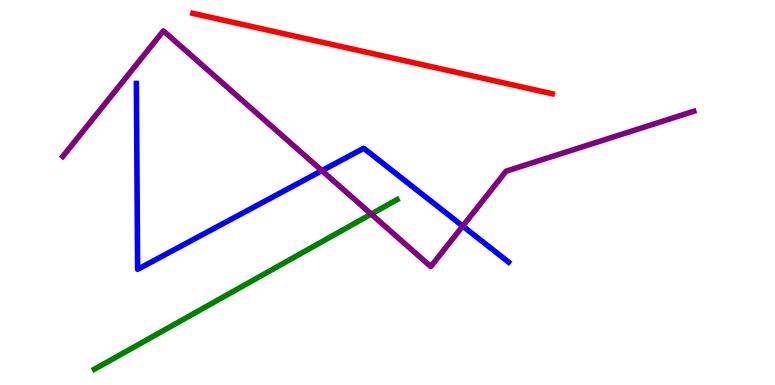[{'lines': ['blue', 'red'], 'intersections': []}, {'lines': ['green', 'red'], 'intersections': []}, {'lines': ['purple', 'red'], 'intersections': []}, {'lines': ['blue', 'green'], 'intersections': []}, {'lines': ['blue', 'purple'], 'intersections': [{'x': 4.15, 'y': 5.57}, {'x': 5.97, 'y': 4.13}]}, {'lines': ['green', 'purple'], 'intersections': [{'x': 4.79, 'y': 4.44}]}]